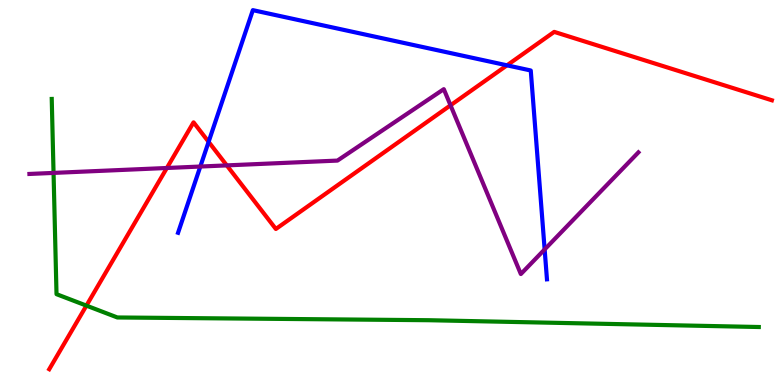[{'lines': ['blue', 'red'], 'intersections': [{'x': 2.69, 'y': 6.32}, {'x': 6.54, 'y': 8.3}]}, {'lines': ['green', 'red'], 'intersections': [{'x': 1.12, 'y': 2.06}]}, {'lines': ['purple', 'red'], 'intersections': [{'x': 2.15, 'y': 5.64}, {'x': 2.93, 'y': 5.7}, {'x': 5.81, 'y': 7.27}]}, {'lines': ['blue', 'green'], 'intersections': []}, {'lines': ['blue', 'purple'], 'intersections': [{'x': 2.58, 'y': 5.67}, {'x': 7.03, 'y': 3.52}]}, {'lines': ['green', 'purple'], 'intersections': [{'x': 0.691, 'y': 5.51}]}]